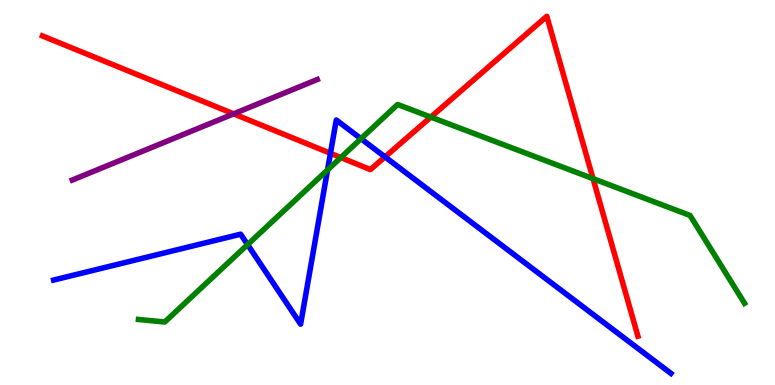[{'lines': ['blue', 'red'], 'intersections': [{'x': 4.26, 'y': 6.02}, {'x': 4.97, 'y': 5.92}]}, {'lines': ['green', 'red'], 'intersections': [{'x': 4.4, 'y': 5.91}, {'x': 5.56, 'y': 6.96}, {'x': 7.65, 'y': 5.36}]}, {'lines': ['purple', 'red'], 'intersections': [{'x': 3.01, 'y': 7.04}]}, {'lines': ['blue', 'green'], 'intersections': [{'x': 3.19, 'y': 3.65}, {'x': 4.23, 'y': 5.59}, {'x': 4.66, 'y': 6.4}]}, {'lines': ['blue', 'purple'], 'intersections': []}, {'lines': ['green', 'purple'], 'intersections': []}]